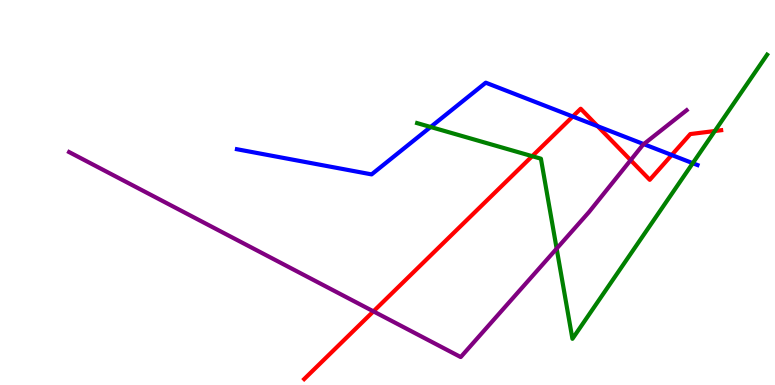[{'lines': ['blue', 'red'], 'intersections': [{'x': 7.39, 'y': 6.97}, {'x': 7.71, 'y': 6.72}, {'x': 8.67, 'y': 5.97}]}, {'lines': ['green', 'red'], 'intersections': [{'x': 6.87, 'y': 5.94}, {'x': 9.22, 'y': 6.6}]}, {'lines': ['purple', 'red'], 'intersections': [{'x': 4.82, 'y': 1.91}, {'x': 8.14, 'y': 5.84}]}, {'lines': ['blue', 'green'], 'intersections': [{'x': 5.56, 'y': 6.7}, {'x': 8.94, 'y': 5.76}]}, {'lines': ['blue', 'purple'], 'intersections': [{'x': 8.31, 'y': 6.26}]}, {'lines': ['green', 'purple'], 'intersections': [{'x': 7.18, 'y': 3.54}]}]